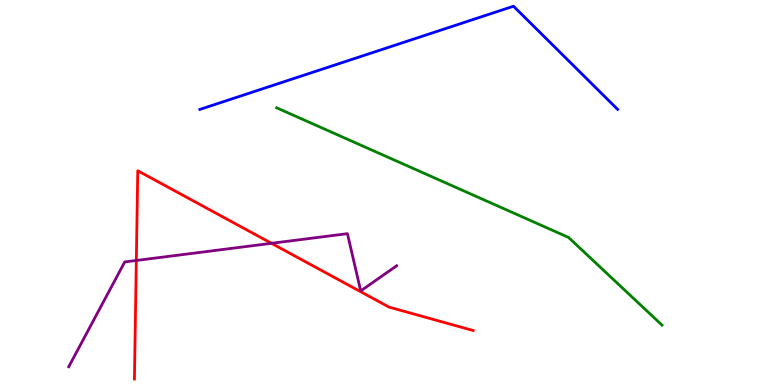[{'lines': ['blue', 'red'], 'intersections': []}, {'lines': ['green', 'red'], 'intersections': []}, {'lines': ['purple', 'red'], 'intersections': [{'x': 1.76, 'y': 3.23}, {'x': 3.5, 'y': 3.68}]}, {'lines': ['blue', 'green'], 'intersections': []}, {'lines': ['blue', 'purple'], 'intersections': []}, {'lines': ['green', 'purple'], 'intersections': []}]